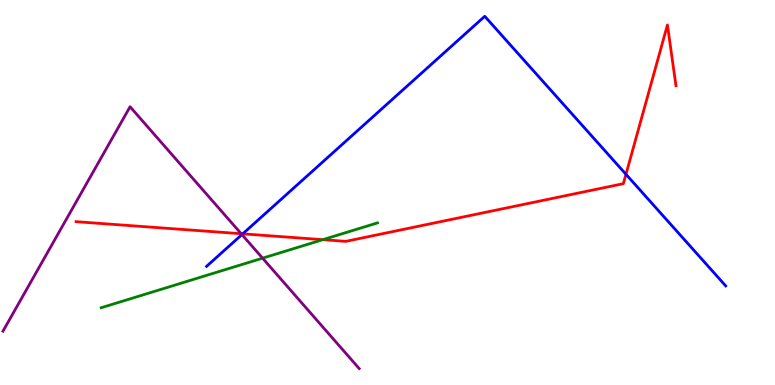[{'lines': ['blue', 'red'], 'intersections': [{'x': 3.13, 'y': 3.93}, {'x': 8.08, 'y': 5.47}]}, {'lines': ['green', 'red'], 'intersections': [{'x': 4.17, 'y': 3.77}]}, {'lines': ['purple', 'red'], 'intersections': [{'x': 3.11, 'y': 3.93}]}, {'lines': ['blue', 'green'], 'intersections': []}, {'lines': ['blue', 'purple'], 'intersections': [{'x': 3.12, 'y': 3.91}]}, {'lines': ['green', 'purple'], 'intersections': [{'x': 3.39, 'y': 3.29}]}]